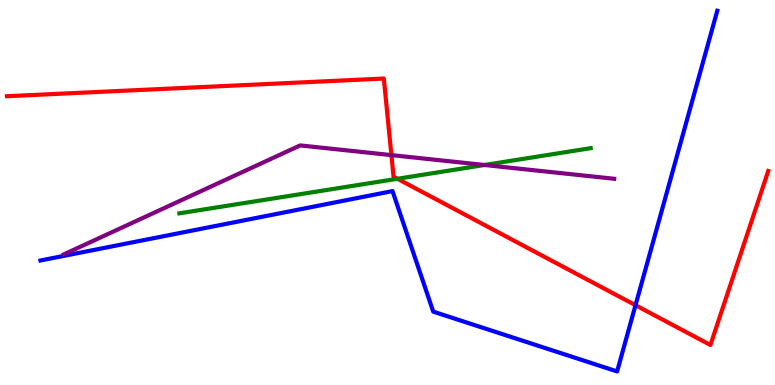[{'lines': ['blue', 'red'], 'intersections': [{'x': 8.2, 'y': 2.07}]}, {'lines': ['green', 'red'], 'intersections': [{'x': 5.13, 'y': 5.36}]}, {'lines': ['purple', 'red'], 'intersections': [{'x': 5.05, 'y': 5.97}]}, {'lines': ['blue', 'green'], 'intersections': []}, {'lines': ['blue', 'purple'], 'intersections': []}, {'lines': ['green', 'purple'], 'intersections': [{'x': 6.25, 'y': 5.71}]}]